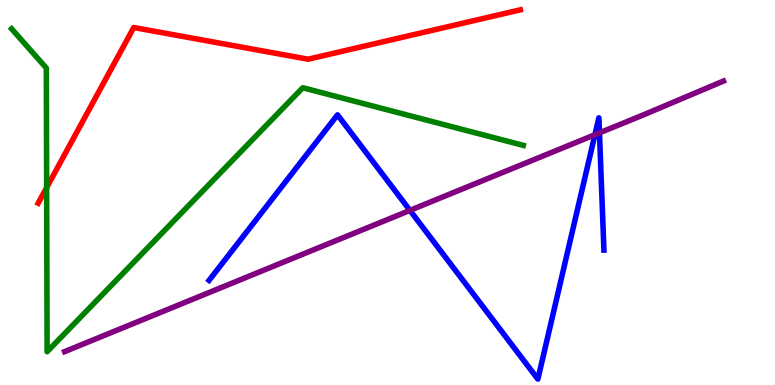[{'lines': ['blue', 'red'], 'intersections': []}, {'lines': ['green', 'red'], 'intersections': [{'x': 0.602, 'y': 5.13}]}, {'lines': ['purple', 'red'], 'intersections': []}, {'lines': ['blue', 'green'], 'intersections': []}, {'lines': ['blue', 'purple'], 'intersections': [{'x': 5.29, 'y': 4.54}, {'x': 7.68, 'y': 6.5}, {'x': 7.73, 'y': 6.55}]}, {'lines': ['green', 'purple'], 'intersections': []}]